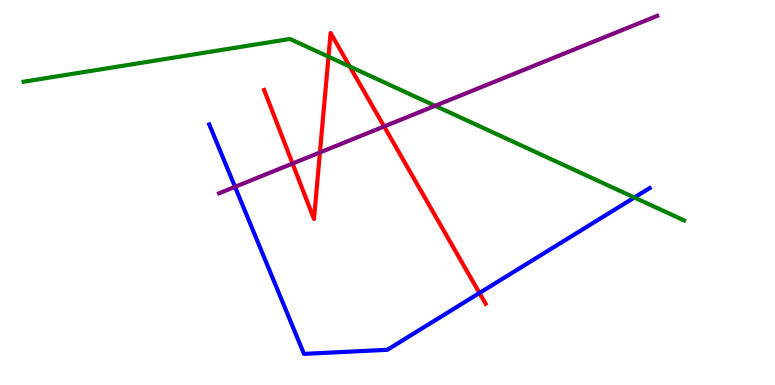[{'lines': ['blue', 'red'], 'intersections': [{'x': 6.19, 'y': 2.39}]}, {'lines': ['green', 'red'], 'intersections': [{'x': 4.24, 'y': 8.53}, {'x': 4.51, 'y': 8.27}]}, {'lines': ['purple', 'red'], 'intersections': [{'x': 3.78, 'y': 5.75}, {'x': 4.13, 'y': 6.04}, {'x': 4.96, 'y': 6.72}]}, {'lines': ['blue', 'green'], 'intersections': [{'x': 8.19, 'y': 4.87}]}, {'lines': ['blue', 'purple'], 'intersections': [{'x': 3.03, 'y': 5.15}]}, {'lines': ['green', 'purple'], 'intersections': [{'x': 5.61, 'y': 7.25}]}]